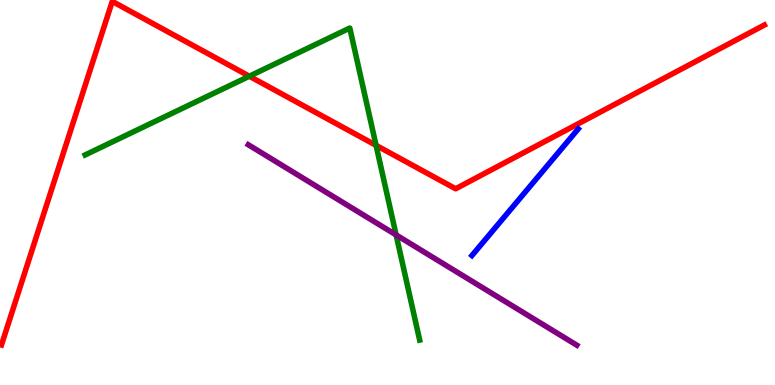[{'lines': ['blue', 'red'], 'intersections': []}, {'lines': ['green', 'red'], 'intersections': [{'x': 3.22, 'y': 8.02}, {'x': 4.85, 'y': 6.22}]}, {'lines': ['purple', 'red'], 'intersections': []}, {'lines': ['blue', 'green'], 'intersections': []}, {'lines': ['blue', 'purple'], 'intersections': []}, {'lines': ['green', 'purple'], 'intersections': [{'x': 5.11, 'y': 3.9}]}]